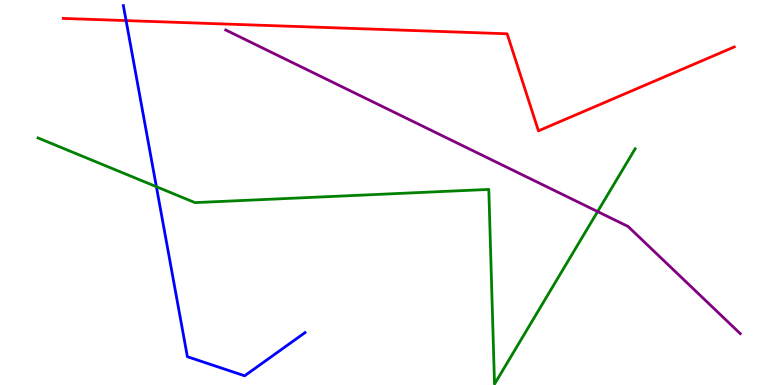[{'lines': ['blue', 'red'], 'intersections': [{'x': 1.63, 'y': 9.47}]}, {'lines': ['green', 'red'], 'intersections': []}, {'lines': ['purple', 'red'], 'intersections': []}, {'lines': ['blue', 'green'], 'intersections': [{'x': 2.02, 'y': 5.15}]}, {'lines': ['blue', 'purple'], 'intersections': []}, {'lines': ['green', 'purple'], 'intersections': [{'x': 7.71, 'y': 4.5}]}]